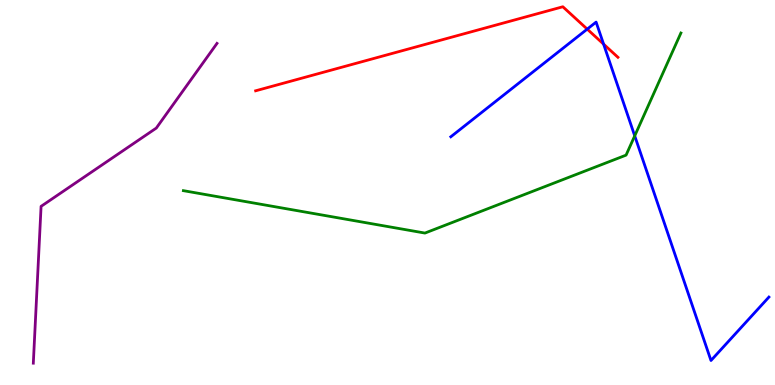[{'lines': ['blue', 'red'], 'intersections': [{'x': 7.58, 'y': 9.24}, {'x': 7.79, 'y': 8.85}]}, {'lines': ['green', 'red'], 'intersections': []}, {'lines': ['purple', 'red'], 'intersections': []}, {'lines': ['blue', 'green'], 'intersections': [{'x': 8.19, 'y': 6.47}]}, {'lines': ['blue', 'purple'], 'intersections': []}, {'lines': ['green', 'purple'], 'intersections': []}]